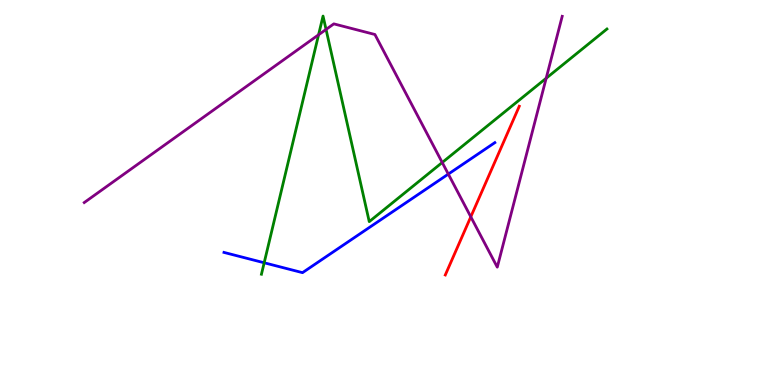[{'lines': ['blue', 'red'], 'intersections': []}, {'lines': ['green', 'red'], 'intersections': []}, {'lines': ['purple', 'red'], 'intersections': [{'x': 6.07, 'y': 4.37}]}, {'lines': ['blue', 'green'], 'intersections': [{'x': 3.41, 'y': 3.17}]}, {'lines': ['blue', 'purple'], 'intersections': [{'x': 5.78, 'y': 5.48}]}, {'lines': ['green', 'purple'], 'intersections': [{'x': 4.11, 'y': 9.1}, {'x': 4.21, 'y': 9.24}, {'x': 5.71, 'y': 5.78}, {'x': 7.05, 'y': 7.97}]}]